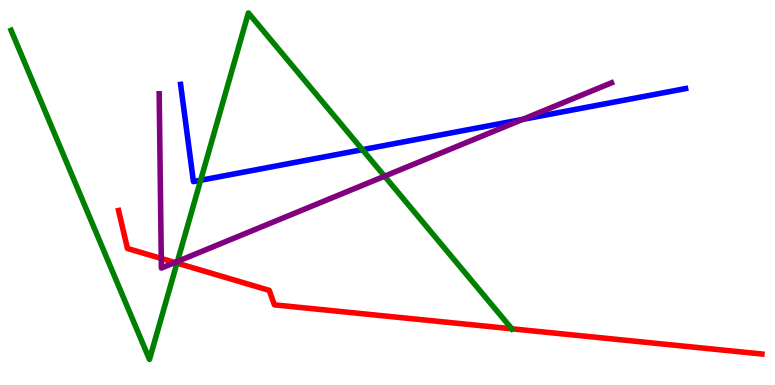[{'lines': ['blue', 'red'], 'intersections': []}, {'lines': ['green', 'red'], 'intersections': [{'x': 2.28, 'y': 3.17}, {'x': 6.6, 'y': 1.46}]}, {'lines': ['purple', 'red'], 'intersections': [{'x': 2.08, 'y': 3.29}, {'x': 2.26, 'y': 3.18}]}, {'lines': ['blue', 'green'], 'intersections': [{'x': 2.59, 'y': 5.32}, {'x': 4.68, 'y': 6.11}]}, {'lines': ['blue', 'purple'], 'intersections': [{'x': 6.74, 'y': 6.9}]}, {'lines': ['green', 'purple'], 'intersections': [{'x': 2.29, 'y': 3.21}, {'x': 4.96, 'y': 5.42}]}]